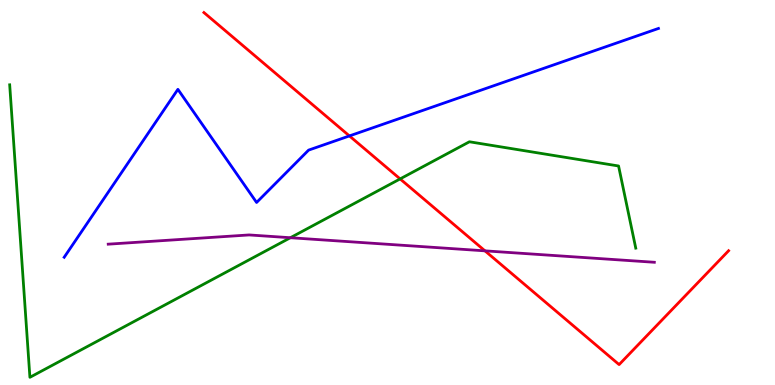[{'lines': ['blue', 'red'], 'intersections': [{'x': 4.51, 'y': 6.47}]}, {'lines': ['green', 'red'], 'intersections': [{'x': 5.16, 'y': 5.35}]}, {'lines': ['purple', 'red'], 'intersections': [{'x': 6.26, 'y': 3.48}]}, {'lines': ['blue', 'green'], 'intersections': []}, {'lines': ['blue', 'purple'], 'intersections': []}, {'lines': ['green', 'purple'], 'intersections': [{'x': 3.75, 'y': 3.83}]}]